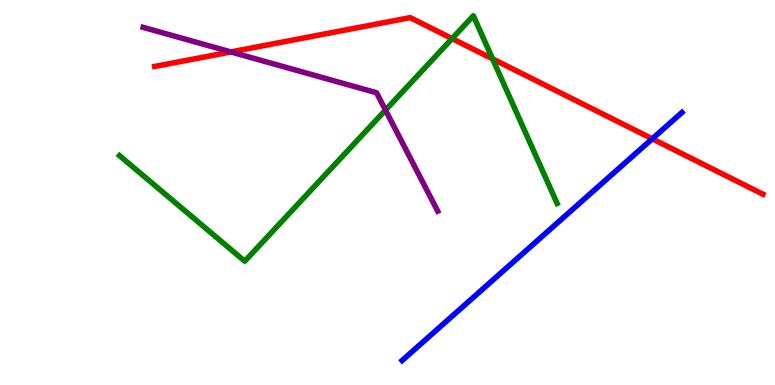[{'lines': ['blue', 'red'], 'intersections': [{'x': 8.42, 'y': 6.39}]}, {'lines': ['green', 'red'], 'intersections': [{'x': 5.83, 'y': 9.0}, {'x': 6.36, 'y': 8.47}]}, {'lines': ['purple', 'red'], 'intersections': [{'x': 2.98, 'y': 8.65}]}, {'lines': ['blue', 'green'], 'intersections': []}, {'lines': ['blue', 'purple'], 'intersections': []}, {'lines': ['green', 'purple'], 'intersections': [{'x': 4.97, 'y': 7.14}]}]